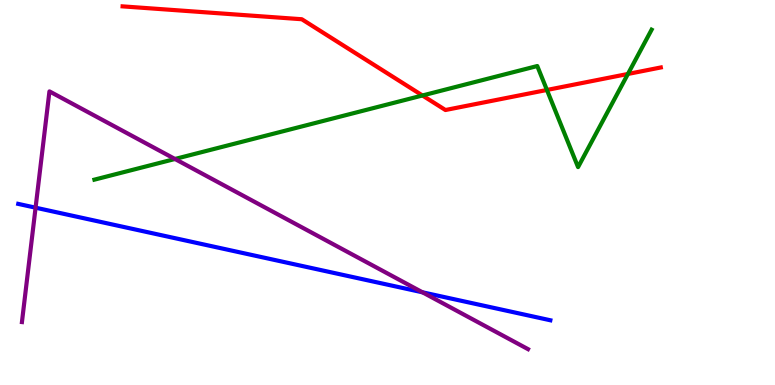[{'lines': ['blue', 'red'], 'intersections': []}, {'lines': ['green', 'red'], 'intersections': [{'x': 5.45, 'y': 7.52}, {'x': 7.06, 'y': 7.66}, {'x': 8.1, 'y': 8.08}]}, {'lines': ['purple', 'red'], 'intersections': []}, {'lines': ['blue', 'green'], 'intersections': []}, {'lines': ['blue', 'purple'], 'intersections': [{'x': 0.459, 'y': 4.61}, {'x': 5.45, 'y': 2.41}]}, {'lines': ['green', 'purple'], 'intersections': [{'x': 2.26, 'y': 5.87}]}]